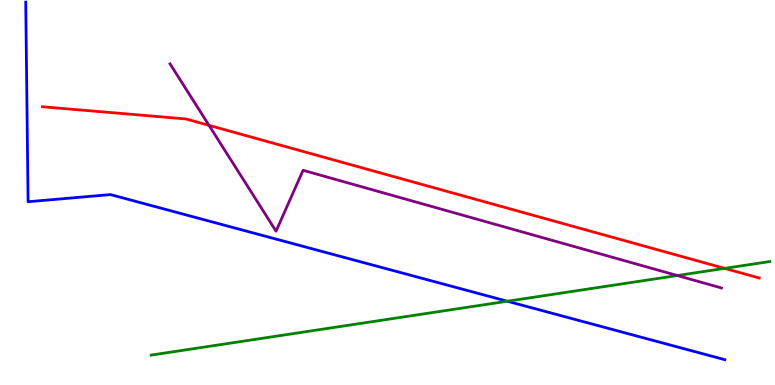[{'lines': ['blue', 'red'], 'intersections': []}, {'lines': ['green', 'red'], 'intersections': [{'x': 9.35, 'y': 3.03}]}, {'lines': ['purple', 'red'], 'intersections': [{'x': 2.7, 'y': 6.74}]}, {'lines': ['blue', 'green'], 'intersections': [{'x': 6.55, 'y': 2.18}]}, {'lines': ['blue', 'purple'], 'intersections': []}, {'lines': ['green', 'purple'], 'intersections': [{'x': 8.74, 'y': 2.84}]}]